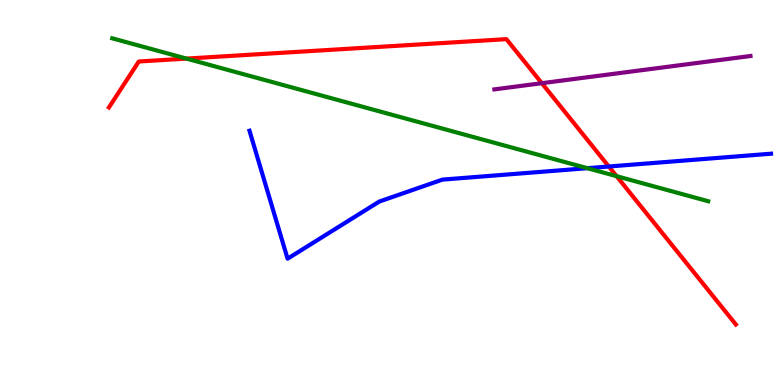[{'lines': ['blue', 'red'], 'intersections': [{'x': 7.86, 'y': 5.68}]}, {'lines': ['green', 'red'], 'intersections': [{'x': 2.41, 'y': 8.48}, {'x': 7.96, 'y': 5.42}]}, {'lines': ['purple', 'red'], 'intersections': [{'x': 6.99, 'y': 7.84}]}, {'lines': ['blue', 'green'], 'intersections': [{'x': 7.58, 'y': 5.63}]}, {'lines': ['blue', 'purple'], 'intersections': []}, {'lines': ['green', 'purple'], 'intersections': []}]